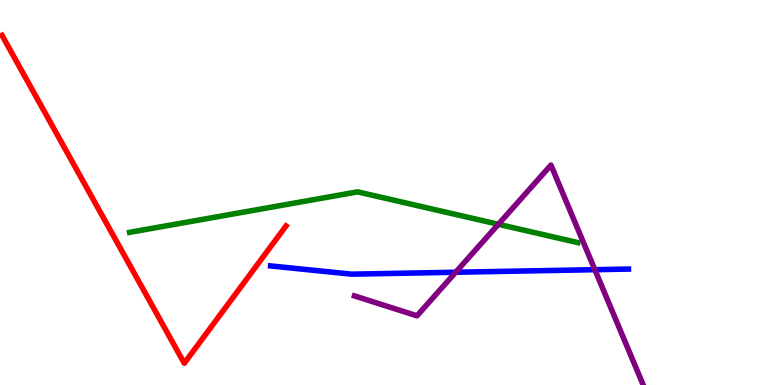[{'lines': ['blue', 'red'], 'intersections': []}, {'lines': ['green', 'red'], 'intersections': []}, {'lines': ['purple', 'red'], 'intersections': []}, {'lines': ['blue', 'green'], 'intersections': []}, {'lines': ['blue', 'purple'], 'intersections': [{'x': 5.88, 'y': 2.93}, {'x': 7.68, 'y': 3.0}]}, {'lines': ['green', 'purple'], 'intersections': [{'x': 6.43, 'y': 4.17}]}]